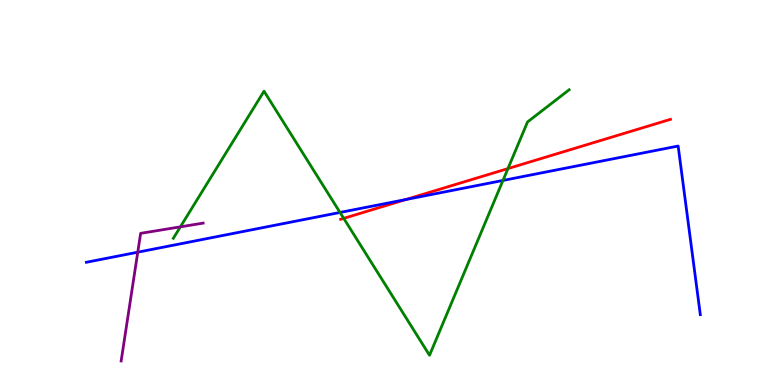[{'lines': ['blue', 'red'], 'intersections': [{'x': 5.24, 'y': 4.82}]}, {'lines': ['green', 'red'], 'intersections': [{'x': 4.44, 'y': 4.33}, {'x': 6.55, 'y': 5.62}]}, {'lines': ['purple', 'red'], 'intersections': []}, {'lines': ['blue', 'green'], 'intersections': [{'x': 4.39, 'y': 4.48}, {'x': 6.49, 'y': 5.31}]}, {'lines': ['blue', 'purple'], 'intersections': [{'x': 1.78, 'y': 3.45}]}, {'lines': ['green', 'purple'], 'intersections': [{'x': 2.33, 'y': 4.11}]}]